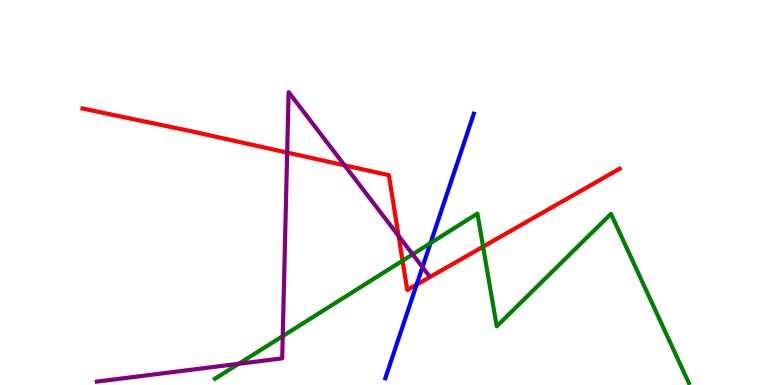[{'lines': ['blue', 'red'], 'intersections': [{'x': 5.38, 'y': 2.61}]}, {'lines': ['green', 'red'], 'intersections': [{'x': 5.19, 'y': 3.23}, {'x': 6.23, 'y': 3.59}]}, {'lines': ['purple', 'red'], 'intersections': [{'x': 3.71, 'y': 6.04}, {'x': 4.45, 'y': 5.71}, {'x': 5.14, 'y': 3.87}]}, {'lines': ['blue', 'green'], 'intersections': [{'x': 5.56, 'y': 3.69}]}, {'lines': ['blue', 'purple'], 'intersections': [{'x': 5.45, 'y': 3.06}]}, {'lines': ['green', 'purple'], 'intersections': [{'x': 3.08, 'y': 0.551}, {'x': 3.65, 'y': 1.27}, {'x': 5.32, 'y': 3.39}]}]